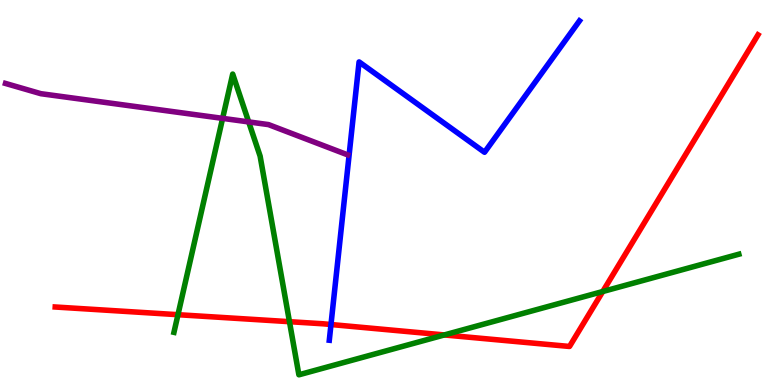[{'lines': ['blue', 'red'], 'intersections': [{'x': 4.27, 'y': 1.57}]}, {'lines': ['green', 'red'], 'intersections': [{'x': 2.3, 'y': 1.83}, {'x': 3.74, 'y': 1.64}, {'x': 5.73, 'y': 1.3}, {'x': 7.78, 'y': 2.43}]}, {'lines': ['purple', 'red'], 'intersections': []}, {'lines': ['blue', 'green'], 'intersections': []}, {'lines': ['blue', 'purple'], 'intersections': []}, {'lines': ['green', 'purple'], 'intersections': [{'x': 2.87, 'y': 6.93}, {'x': 3.21, 'y': 6.83}]}]